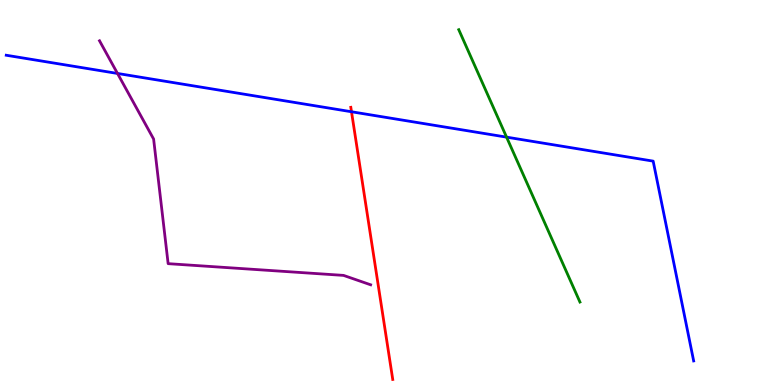[{'lines': ['blue', 'red'], 'intersections': [{'x': 4.54, 'y': 7.1}]}, {'lines': ['green', 'red'], 'intersections': []}, {'lines': ['purple', 'red'], 'intersections': []}, {'lines': ['blue', 'green'], 'intersections': [{'x': 6.54, 'y': 6.44}]}, {'lines': ['blue', 'purple'], 'intersections': [{'x': 1.52, 'y': 8.09}]}, {'lines': ['green', 'purple'], 'intersections': []}]